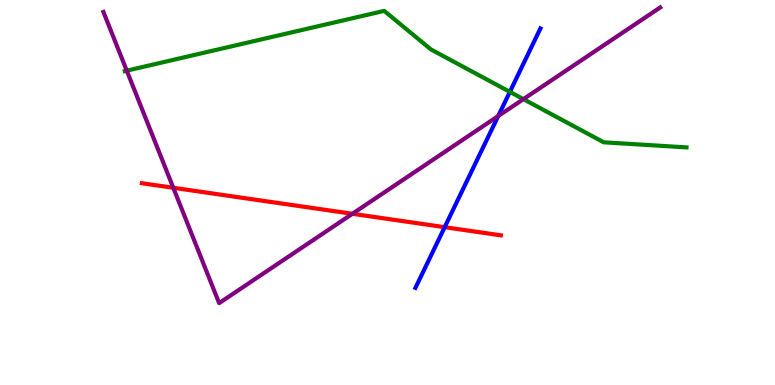[{'lines': ['blue', 'red'], 'intersections': [{'x': 5.74, 'y': 4.1}]}, {'lines': ['green', 'red'], 'intersections': []}, {'lines': ['purple', 'red'], 'intersections': [{'x': 2.24, 'y': 5.12}, {'x': 4.55, 'y': 4.45}]}, {'lines': ['blue', 'green'], 'intersections': [{'x': 6.58, 'y': 7.61}]}, {'lines': ['blue', 'purple'], 'intersections': [{'x': 6.43, 'y': 6.99}]}, {'lines': ['green', 'purple'], 'intersections': [{'x': 1.64, 'y': 8.16}, {'x': 6.75, 'y': 7.42}]}]